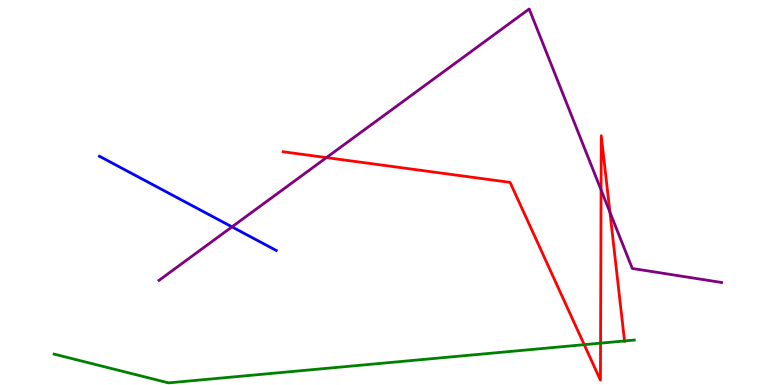[{'lines': ['blue', 'red'], 'intersections': []}, {'lines': ['green', 'red'], 'intersections': [{'x': 7.54, 'y': 1.05}, {'x': 7.75, 'y': 1.09}, {'x': 8.06, 'y': 1.14}]}, {'lines': ['purple', 'red'], 'intersections': [{'x': 4.21, 'y': 5.91}, {'x': 7.76, 'y': 5.07}, {'x': 7.87, 'y': 4.49}]}, {'lines': ['blue', 'green'], 'intersections': []}, {'lines': ['blue', 'purple'], 'intersections': [{'x': 2.99, 'y': 4.11}]}, {'lines': ['green', 'purple'], 'intersections': []}]